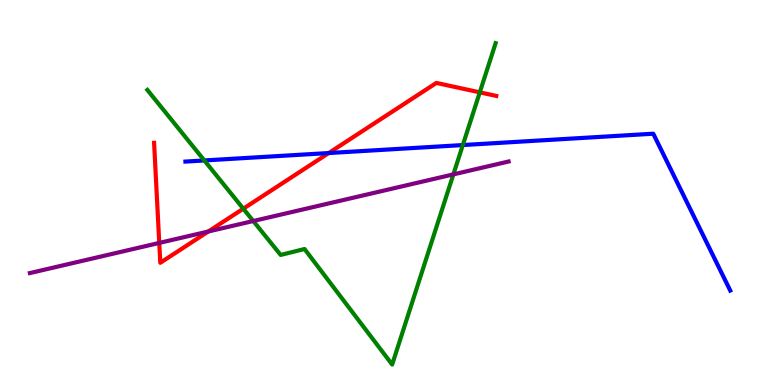[{'lines': ['blue', 'red'], 'intersections': [{'x': 4.24, 'y': 6.02}]}, {'lines': ['green', 'red'], 'intersections': [{'x': 3.14, 'y': 4.58}, {'x': 6.19, 'y': 7.6}]}, {'lines': ['purple', 'red'], 'intersections': [{'x': 2.05, 'y': 3.69}, {'x': 2.69, 'y': 3.99}]}, {'lines': ['blue', 'green'], 'intersections': [{'x': 2.64, 'y': 5.83}, {'x': 5.97, 'y': 6.23}]}, {'lines': ['blue', 'purple'], 'intersections': []}, {'lines': ['green', 'purple'], 'intersections': [{'x': 3.27, 'y': 4.26}, {'x': 5.85, 'y': 5.47}]}]